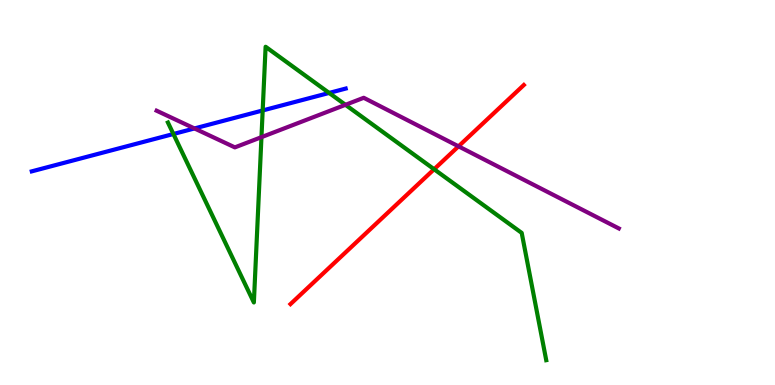[{'lines': ['blue', 'red'], 'intersections': []}, {'lines': ['green', 'red'], 'intersections': [{'x': 5.6, 'y': 5.6}]}, {'lines': ['purple', 'red'], 'intersections': [{'x': 5.92, 'y': 6.2}]}, {'lines': ['blue', 'green'], 'intersections': [{'x': 2.24, 'y': 6.52}, {'x': 3.39, 'y': 7.13}, {'x': 4.25, 'y': 7.59}]}, {'lines': ['blue', 'purple'], 'intersections': [{'x': 2.51, 'y': 6.66}]}, {'lines': ['green', 'purple'], 'intersections': [{'x': 3.37, 'y': 6.44}, {'x': 4.46, 'y': 7.28}]}]